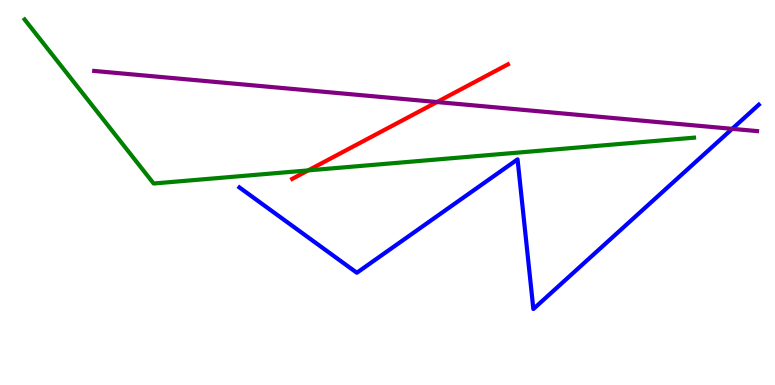[{'lines': ['blue', 'red'], 'intersections': []}, {'lines': ['green', 'red'], 'intersections': [{'x': 3.98, 'y': 5.57}]}, {'lines': ['purple', 'red'], 'intersections': [{'x': 5.64, 'y': 7.35}]}, {'lines': ['blue', 'green'], 'intersections': []}, {'lines': ['blue', 'purple'], 'intersections': [{'x': 9.45, 'y': 6.65}]}, {'lines': ['green', 'purple'], 'intersections': []}]